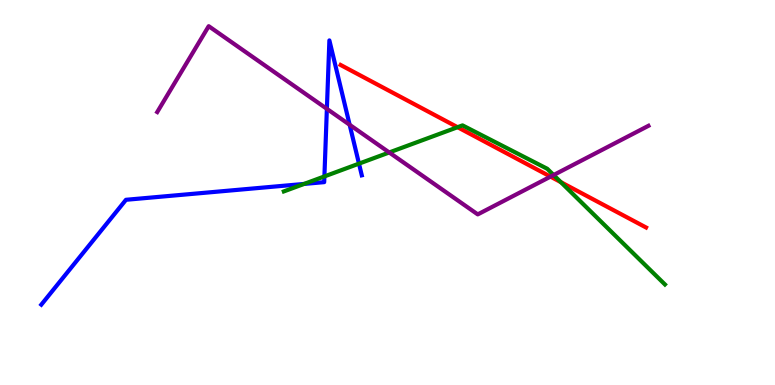[{'lines': ['blue', 'red'], 'intersections': []}, {'lines': ['green', 'red'], 'intersections': [{'x': 5.9, 'y': 6.7}, {'x': 7.24, 'y': 5.27}]}, {'lines': ['purple', 'red'], 'intersections': [{'x': 7.1, 'y': 5.41}]}, {'lines': ['blue', 'green'], 'intersections': [{'x': 3.92, 'y': 5.22}, {'x': 4.19, 'y': 5.42}, {'x': 4.63, 'y': 5.75}]}, {'lines': ['blue', 'purple'], 'intersections': [{'x': 4.22, 'y': 7.17}, {'x': 4.51, 'y': 6.76}]}, {'lines': ['green', 'purple'], 'intersections': [{'x': 5.02, 'y': 6.04}, {'x': 7.14, 'y': 5.45}]}]